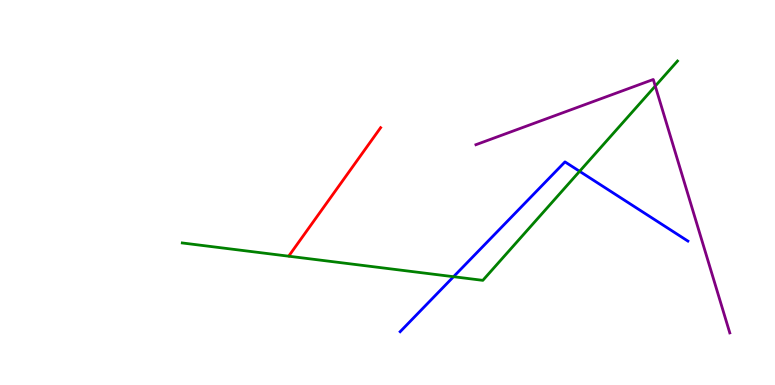[{'lines': ['blue', 'red'], 'intersections': []}, {'lines': ['green', 'red'], 'intersections': []}, {'lines': ['purple', 'red'], 'intersections': []}, {'lines': ['blue', 'green'], 'intersections': [{'x': 5.85, 'y': 2.81}, {'x': 7.48, 'y': 5.55}]}, {'lines': ['blue', 'purple'], 'intersections': []}, {'lines': ['green', 'purple'], 'intersections': [{'x': 8.46, 'y': 7.76}]}]